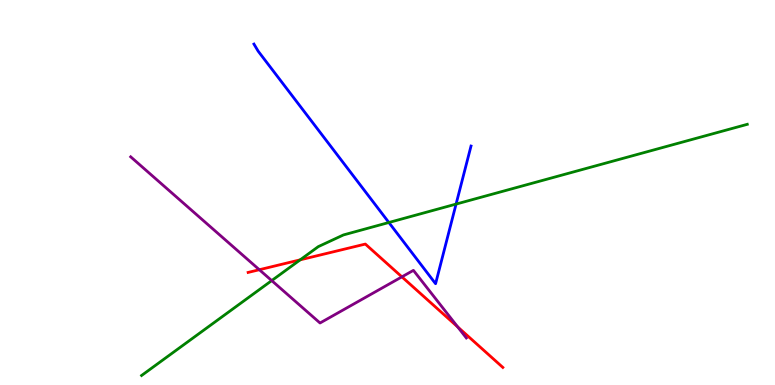[{'lines': ['blue', 'red'], 'intersections': []}, {'lines': ['green', 'red'], 'intersections': [{'x': 3.87, 'y': 3.25}]}, {'lines': ['purple', 'red'], 'intersections': [{'x': 3.35, 'y': 2.99}, {'x': 5.19, 'y': 2.81}, {'x': 5.91, 'y': 1.51}]}, {'lines': ['blue', 'green'], 'intersections': [{'x': 5.02, 'y': 4.22}, {'x': 5.88, 'y': 4.7}]}, {'lines': ['blue', 'purple'], 'intersections': []}, {'lines': ['green', 'purple'], 'intersections': [{'x': 3.51, 'y': 2.71}]}]